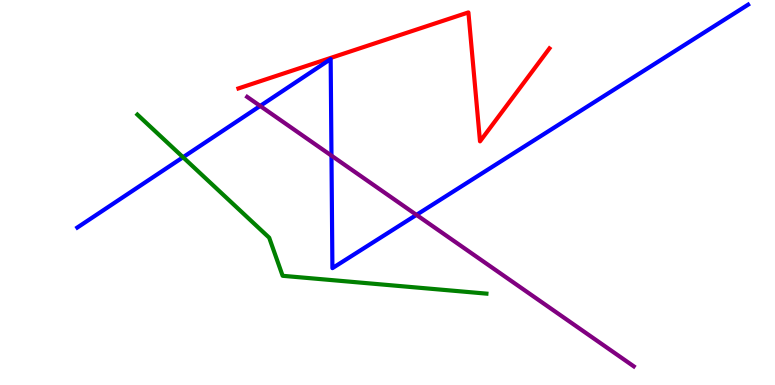[{'lines': ['blue', 'red'], 'intersections': []}, {'lines': ['green', 'red'], 'intersections': []}, {'lines': ['purple', 'red'], 'intersections': []}, {'lines': ['blue', 'green'], 'intersections': [{'x': 2.36, 'y': 5.92}]}, {'lines': ['blue', 'purple'], 'intersections': [{'x': 3.36, 'y': 7.25}, {'x': 4.28, 'y': 5.96}, {'x': 5.37, 'y': 4.42}]}, {'lines': ['green', 'purple'], 'intersections': []}]